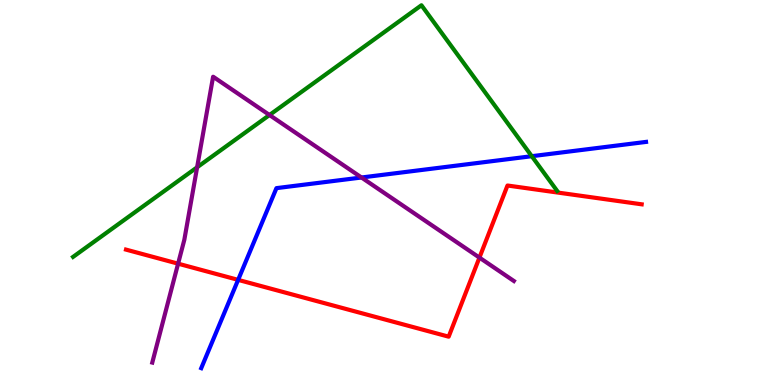[{'lines': ['blue', 'red'], 'intersections': [{'x': 3.07, 'y': 2.73}]}, {'lines': ['green', 'red'], 'intersections': []}, {'lines': ['purple', 'red'], 'intersections': [{'x': 2.3, 'y': 3.15}, {'x': 6.19, 'y': 3.31}]}, {'lines': ['blue', 'green'], 'intersections': [{'x': 6.86, 'y': 5.94}]}, {'lines': ['blue', 'purple'], 'intersections': [{'x': 4.66, 'y': 5.39}]}, {'lines': ['green', 'purple'], 'intersections': [{'x': 2.54, 'y': 5.65}, {'x': 3.48, 'y': 7.01}]}]